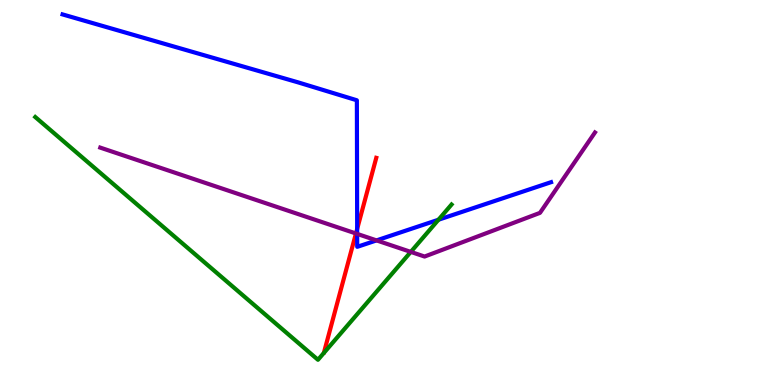[{'lines': ['blue', 'red'], 'intersections': [{'x': 4.61, 'y': 4.05}]}, {'lines': ['green', 'red'], 'intersections': []}, {'lines': ['purple', 'red'], 'intersections': [{'x': 4.59, 'y': 3.94}]}, {'lines': ['blue', 'green'], 'intersections': [{'x': 5.66, 'y': 4.29}]}, {'lines': ['blue', 'purple'], 'intersections': [{'x': 4.61, 'y': 3.92}, {'x': 4.86, 'y': 3.76}]}, {'lines': ['green', 'purple'], 'intersections': [{'x': 5.3, 'y': 3.46}]}]